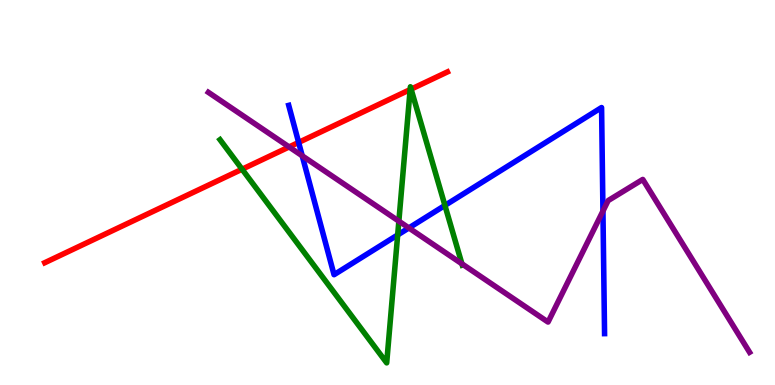[{'lines': ['blue', 'red'], 'intersections': [{'x': 3.85, 'y': 6.3}]}, {'lines': ['green', 'red'], 'intersections': [{'x': 3.12, 'y': 5.6}, {'x': 5.29, 'y': 7.67}, {'x': 5.3, 'y': 7.68}]}, {'lines': ['purple', 'red'], 'intersections': [{'x': 3.73, 'y': 6.18}]}, {'lines': ['blue', 'green'], 'intersections': [{'x': 5.13, 'y': 3.9}, {'x': 5.74, 'y': 4.66}]}, {'lines': ['blue', 'purple'], 'intersections': [{'x': 3.9, 'y': 5.95}, {'x': 5.28, 'y': 4.08}, {'x': 7.78, 'y': 4.52}]}, {'lines': ['green', 'purple'], 'intersections': [{'x': 5.15, 'y': 4.26}, {'x': 5.96, 'y': 3.15}]}]